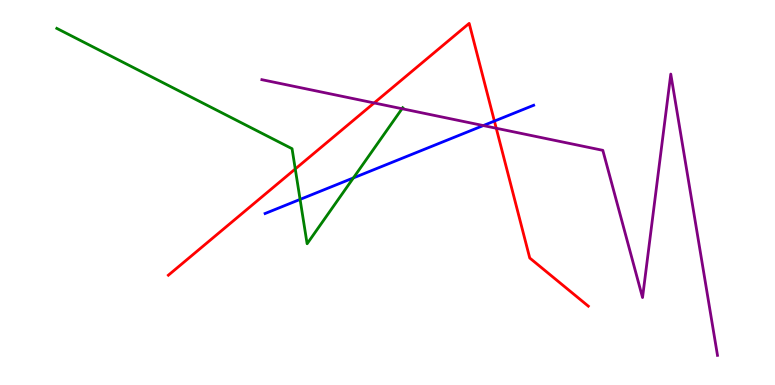[{'lines': ['blue', 'red'], 'intersections': [{'x': 6.38, 'y': 6.85}]}, {'lines': ['green', 'red'], 'intersections': [{'x': 3.81, 'y': 5.61}]}, {'lines': ['purple', 'red'], 'intersections': [{'x': 4.83, 'y': 7.33}, {'x': 6.4, 'y': 6.67}]}, {'lines': ['blue', 'green'], 'intersections': [{'x': 3.87, 'y': 4.82}, {'x': 4.56, 'y': 5.38}]}, {'lines': ['blue', 'purple'], 'intersections': [{'x': 6.24, 'y': 6.74}]}, {'lines': ['green', 'purple'], 'intersections': [{'x': 5.19, 'y': 7.18}]}]